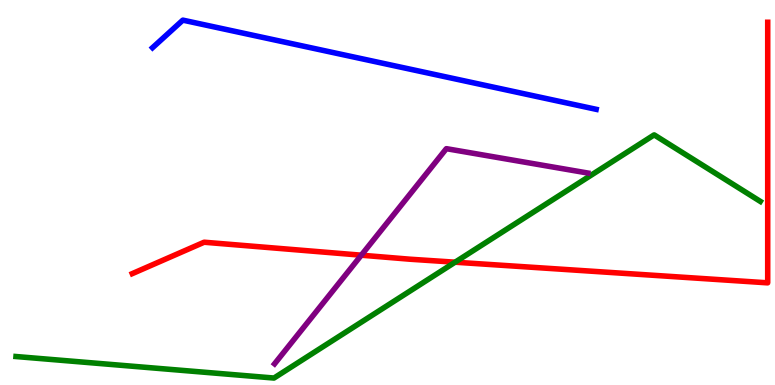[{'lines': ['blue', 'red'], 'intersections': []}, {'lines': ['green', 'red'], 'intersections': [{'x': 5.87, 'y': 3.19}]}, {'lines': ['purple', 'red'], 'intersections': [{'x': 4.66, 'y': 3.37}]}, {'lines': ['blue', 'green'], 'intersections': []}, {'lines': ['blue', 'purple'], 'intersections': []}, {'lines': ['green', 'purple'], 'intersections': []}]